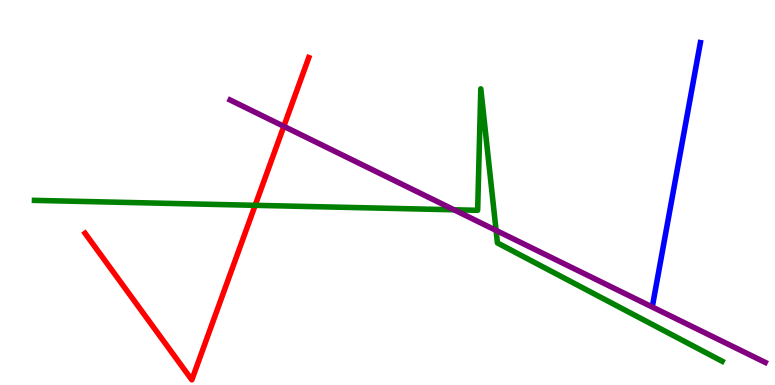[{'lines': ['blue', 'red'], 'intersections': []}, {'lines': ['green', 'red'], 'intersections': [{'x': 3.29, 'y': 4.67}]}, {'lines': ['purple', 'red'], 'intersections': [{'x': 3.66, 'y': 6.72}]}, {'lines': ['blue', 'green'], 'intersections': []}, {'lines': ['blue', 'purple'], 'intersections': []}, {'lines': ['green', 'purple'], 'intersections': [{'x': 5.86, 'y': 4.55}, {'x': 6.4, 'y': 4.02}]}]